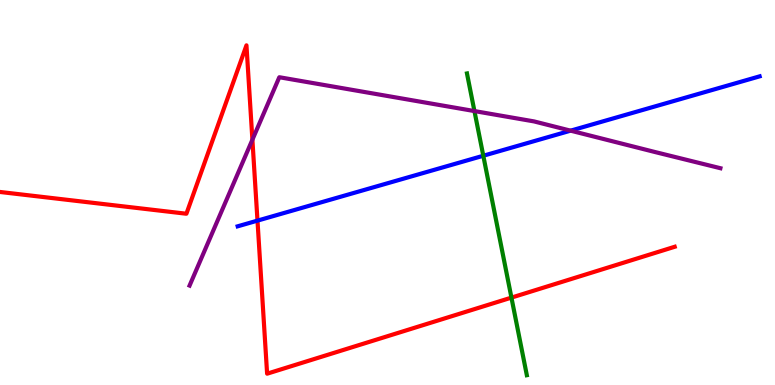[{'lines': ['blue', 'red'], 'intersections': [{'x': 3.32, 'y': 4.27}]}, {'lines': ['green', 'red'], 'intersections': [{'x': 6.6, 'y': 2.27}]}, {'lines': ['purple', 'red'], 'intersections': [{'x': 3.26, 'y': 6.37}]}, {'lines': ['blue', 'green'], 'intersections': [{'x': 6.24, 'y': 5.95}]}, {'lines': ['blue', 'purple'], 'intersections': [{'x': 7.36, 'y': 6.61}]}, {'lines': ['green', 'purple'], 'intersections': [{'x': 6.12, 'y': 7.11}]}]